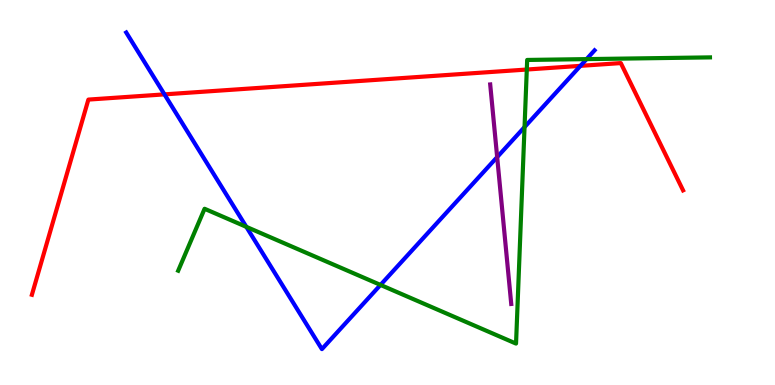[{'lines': ['blue', 'red'], 'intersections': [{'x': 2.12, 'y': 7.55}, {'x': 7.49, 'y': 8.29}]}, {'lines': ['green', 'red'], 'intersections': [{'x': 6.8, 'y': 8.19}]}, {'lines': ['purple', 'red'], 'intersections': []}, {'lines': ['blue', 'green'], 'intersections': [{'x': 3.18, 'y': 4.11}, {'x': 4.91, 'y': 2.6}, {'x': 6.77, 'y': 6.7}, {'x': 7.57, 'y': 8.46}]}, {'lines': ['blue', 'purple'], 'intersections': [{'x': 6.42, 'y': 5.92}]}, {'lines': ['green', 'purple'], 'intersections': []}]